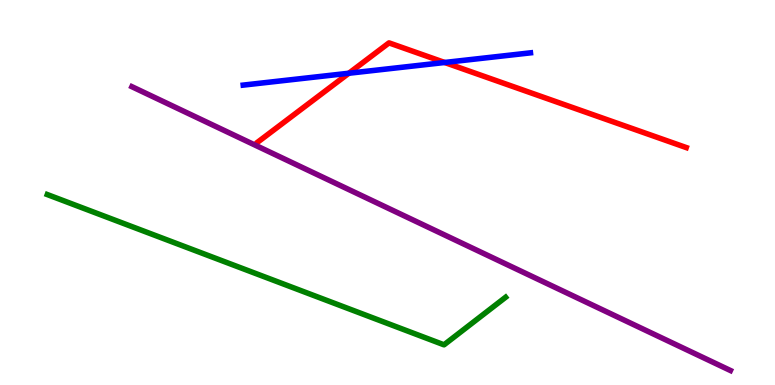[{'lines': ['blue', 'red'], 'intersections': [{'x': 4.5, 'y': 8.1}, {'x': 5.74, 'y': 8.38}]}, {'lines': ['green', 'red'], 'intersections': []}, {'lines': ['purple', 'red'], 'intersections': []}, {'lines': ['blue', 'green'], 'intersections': []}, {'lines': ['blue', 'purple'], 'intersections': []}, {'lines': ['green', 'purple'], 'intersections': []}]